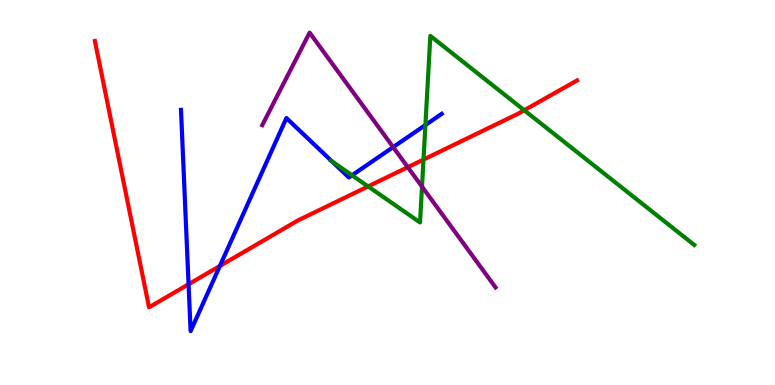[{'lines': ['blue', 'red'], 'intersections': [{'x': 2.43, 'y': 2.62}, {'x': 2.84, 'y': 3.09}]}, {'lines': ['green', 'red'], 'intersections': [{'x': 4.75, 'y': 5.16}, {'x': 5.46, 'y': 5.86}, {'x': 6.76, 'y': 7.14}]}, {'lines': ['purple', 'red'], 'intersections': [{'x': 5.26, 'y': 5.66}]}, {'lines': ['blue', 'green'], 'intersections': [{'x': 4.28, 'y': 5.81}, {'x': 4.54, 'y': 5.45}, {'x': 5.49, 'y': 6.75}]}, {'lines': ['blue', 'purple'], 'intersections': [{'x': 5.07, 'y': 6.18}]}, {'lines': ['green', 'purple'], 'intersections': [{'x': 5.45, 'y': 5.15}]}]